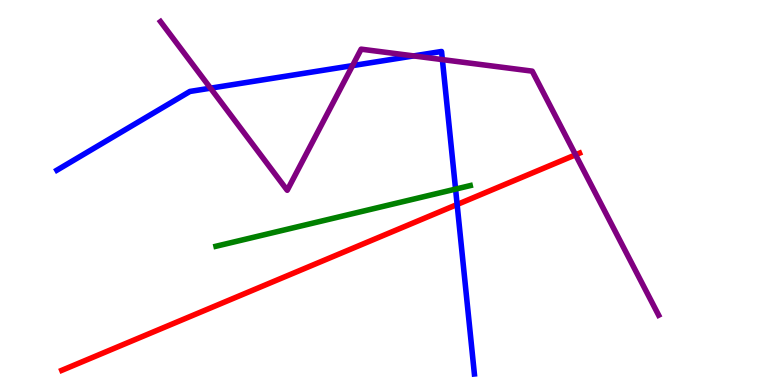[{'lines': ['blue', 'red'], 'intersections': [{'x': 5.9, 'y': 4.69}]}, {'lines': ['green', 'red'], 'intersections': []}, {'lines': ['purple', 'red'], 'intersections': [{'x': 7.43, 'y': 5.98}]}, {'lines': ['blue', 'green'], 'intersections': [{'x': 5.88, 'y': 5.09}]}, {'lines': ['blue', 'purple'], 'intersections': [{'x': 2.72, 'y': 7.71}, {'x': 4.55, 'y': 8.3}, {'x': 5.34, 'y': 8.55}, {'x': 5.71, 'y': 8.45}]}, {'lines': ['green', 'purple'], 'intersections': []}]